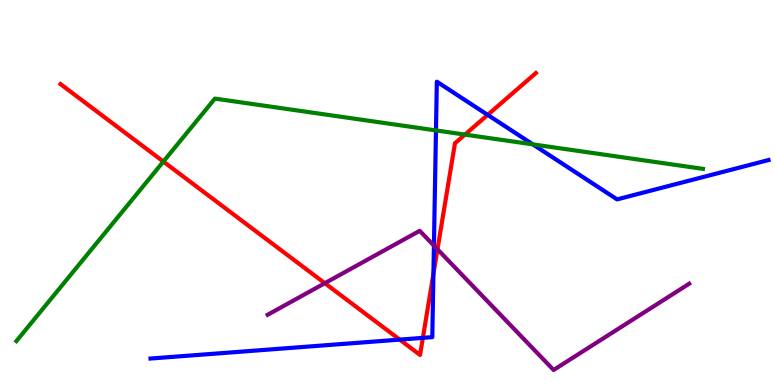[{'lines': ['blue', 'red'], 'intersections': [{'x': 5.16, 'y': 1.18}, {'x': 5.46, 'y': 1.22}, {'x': 5.59, 'y': 2.89}, {'x': 6.29, 'y': 7.02}]}, {'lines': ['green', 'red'], 'intersections': [{'x': 2.11, 'y': 5.8}, {'x': 6.0, 'y': 6.5}]}, {'lines': ['purple', 'red'], 'intersections': [{'x': 4.19, 'y': 2.64}, {'x': 5.64, 'y': 3.52}]}, {'lines': ['blue', 'green'], 'intersections': [{'x': 5.63, 'y': 6.61}, {'x': 6.88, 'y': 6.25}]}, {'lines': ['blue', 'purple'], 'intersections': [{'x': 5.6, 'y': 3.62}]}, {'lines': ['green', 'purple'], 'intersections': []}]